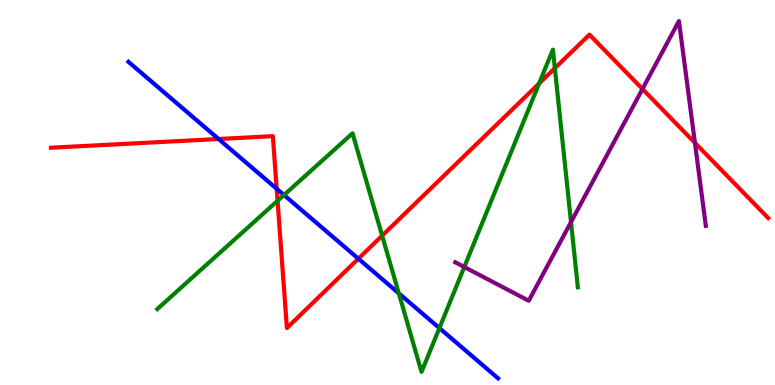[{'lines': ['blue', 'red'], 'intersections': [{'x': 2.82, 'y': 6.39}, {'x': 3.57, 'y': 5.1}, {'x': 4.62, 'y': 3.28}]}, {'lines': ['green', 'red'], 'intersections': [{'x': 3.58, 'y': 4.78}, {'x': 4.93, 'y': 3.88}, {'x': 6.96, 'y': 7.83}, {'x': 7.16, 'y': 8.23}]}, {'lines': ['purple', 'red'], 'intersections': [{'x': 8.29, 'y': 7.69}, {'x': 8.97, 'y': 6.29}]}, {'lines': ['blue', 'green'], 'intersections': [{'x': 3.66, 'y': 4.93}, {'x': 5.15, 'y': 2.38}, {'x': 5.67, 'y': 1.48}]}, {'lines': ['blue', 'purple'], 'intersections': []}, {'lines': ['green', 'purple'], 'intersections': [{'x': 5.99, 'y': 3.07}, {'x': 7.37, 'y': 4.23}]}]